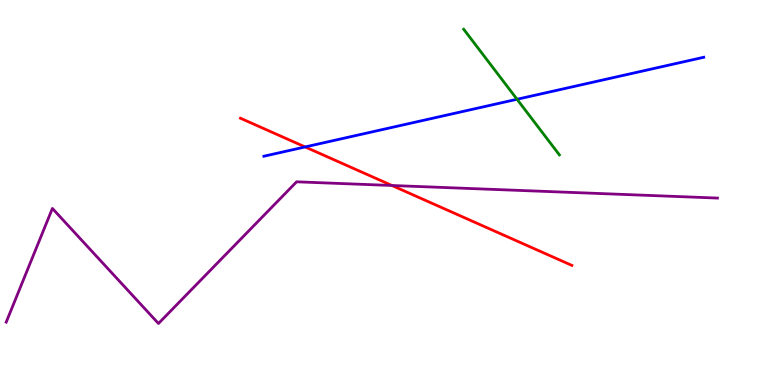[{'lines': ['blue', 'red'], 'intersections': [{'x': 3.94, 'y': 6.18}]}, {'lines': ['green', 'red'], 'intersections': []}, {'lines': ['purple', 'red'], 'intersections': [{'x': 5.06, 'y': 5.18}]}, {'lines': ['blue', 'green'], 'intersections': [{'x': 6.67, 'y': 7.42}]}, {'lines': ['blue', 'purple'], 'intersections': []}, {'lines': ['green', 'purple'], 'intersections': []}]